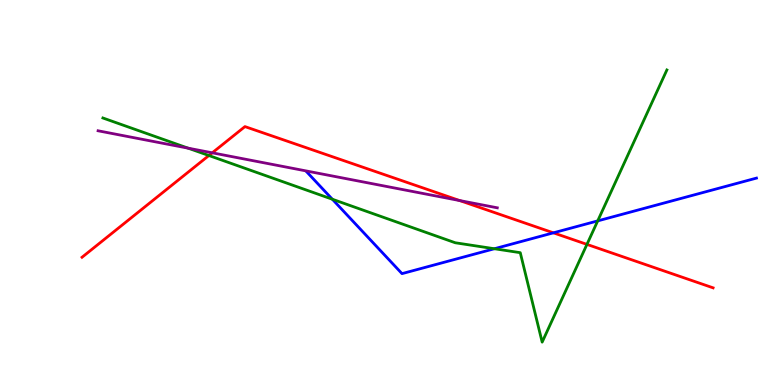[{'lines': ['blue', 'red'], 'intersections': [{'x': 7.14, 'y': 3.95}]}, {'lines': ['green', 'red'], 'intersections': [{'x': 2.7, 'y': 5.96}, {'x': 7.57, 'y': 3.65}]}, {'lines': ['purple', 'red'], 'intersections': [{'x': 2.74, 'y': 6.03}, {'x': 5.93, 'y': 4.79}]}, {'lines': ['blue', 'green'], 'intersections': [{'x': 4.29, 'y': 4.82}, {'x': 6.38, 'y': 3.54}, {'x': 7.71, 'y': 4.26}]}, {'lines': ['blue', 'purple'], 'intersections': []}, {'lines': ['green', 'purple'], 'intersections': [{'x': 2.43, 'y': 6.15}]}]